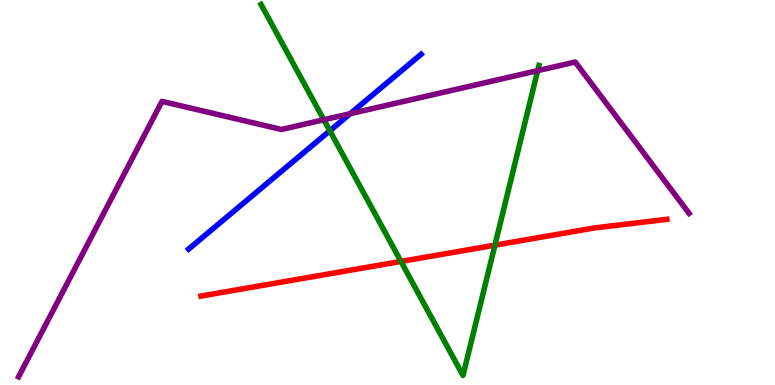[{'lines': ['blue', 'red'], 'intersections': []}, {'lines': ['green', 'red'], 'intersections': [{'x': 5.17, 'y': 3.21}, {'x': 6.39, 'y': 3.63}]}, {'lines': ['purple', 'red'], 'intersections': []}, {'lines': ['blue', 'green'], 'intersections': [{'x': 4.26, 'y': 6.6}]}, {'lines': ['blue', 'purple'], 'intersections': [{'x': 4.52, 'y': 7.05}]}, {'lines': ['green', 'purple'], 'intersections': [{'x': 4.18, 'y': 6.89}, {'x': 6.94, 'y': 8.16}]}]